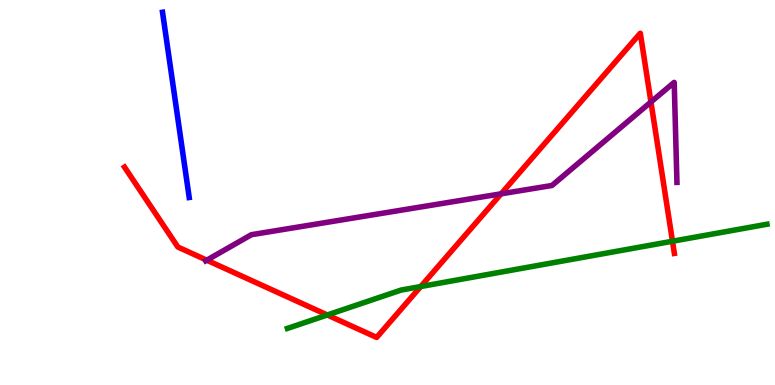[{'lines': ['blue', 'red'], 'intersections': []}, {'lines': ['green', 'red'], 'intersections': [{'x': 4.22, 'y': 1.82}, {'x': 5.43, 'y': 2.56}, {'x': 8.68, 'y': 3.73}]}, {'lines': ['purple', 'red'], 'intersections': [{'x': 2.67, 'y': 3.24}, {'x': 6.47, 'y': 4.97}, {'x': 8.4, 'y': 7.35}]}, {'lines': ['blue', 'green'], 'intersections': []}, {'lines': ['blue', 'purple'], 'intersections': []}, {'lines': ['green', 'purple'], 'intersections': []}]